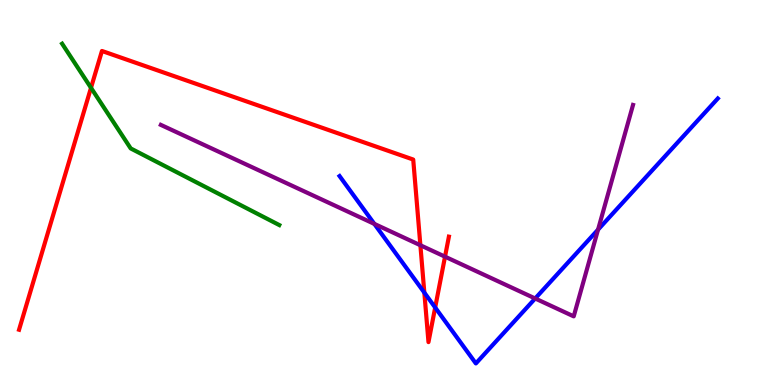[{'lines': ['blue', 'red'], 'intersections': [{'x': 5.48, 'y': 2.4}, {'x': 5.62, 'y': 2.01}]}, {'lines': ['green', 'red'], 'intersections': [{'x': 1.17, 'y': 7.72}]}, {'lines': ['purple', 'red'], 'intersections': [{'x': 5.42, 'y': 3.63}, {'x': 5.74, 'y': 3.33}]}, {'lines': ['blue', 'green'], 'intersections': []}, {'lines': ['blue', 'purple'], 'intersections': [{'x': 4.83, 'y': 4.18}, {'x': 6.91, 'y': 2.25}, {'x': 7.72, 'y': 4.04}]}, {'lines': ['green', 'purple'], 'intersections': []}]